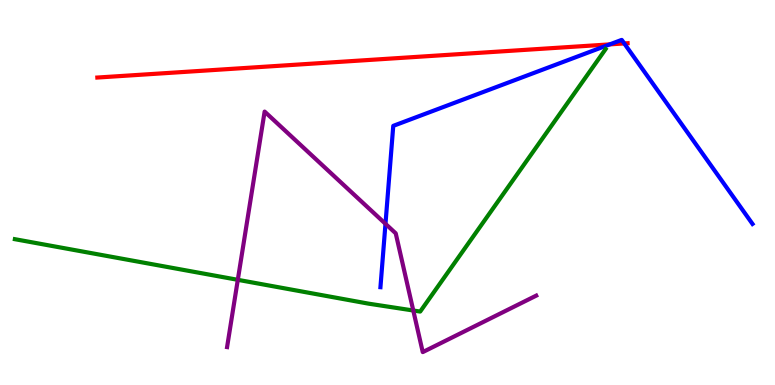[{'lines': ['blue', 'red'], 'intersections': [{'x': 7.87, 'y': 8.85}, {'x': 8.06, 'y': 8.87}]}, {'lines': ['green', 'red'], 'intersections': []}, {'lines': ['purple', 'red'], 'intersections': []}, {'lines': ['blue', 'green'], 'intersections': []}, {'lines': ['blue', 'purple'], 'intersections': [{'x': 4.97, 'y': 4.19}]}, {'lines': ['green', 'purple'], 'intersections': [{'x': 3.07, 'y': 2.73}, {'x': 5.33, 'y': 1.93}]}]